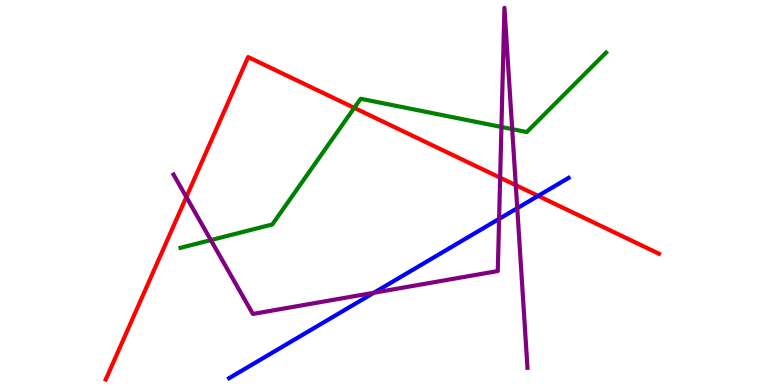[{'lines': ['blue', 'red'], 'intersections': [{'x': 6.94, 'y': 4.91}]}, {'lines': ['green', 'red'], 'intersections': [{'x': 4.57, 'y': 7.2}]}, {'lines': ['purple', 'red'], 'intersections': [{'x': 2.4, 'y': 4.88}, {'x': 6.45, 'y': 5.38}, {'x': 6.66, 'y': 5.19}]}, {'lines': ['blue', 'green'], 'intersections': []}, {'lines': ['blue', 'purple'], 'intersections': [{'x': 4.83, 'y': 2.4}, {'x': 6.44, 'y': 4.31}, {'x': 6.67, 'y': 4.59}]}, {'lines': ['green', 'purple'], 'intersections': [{'x': 2.72, 'y': 3.76}, {'x': 6.47, 'y': 6.7}, {'x': 6.61, 'y': 6.65}]}]